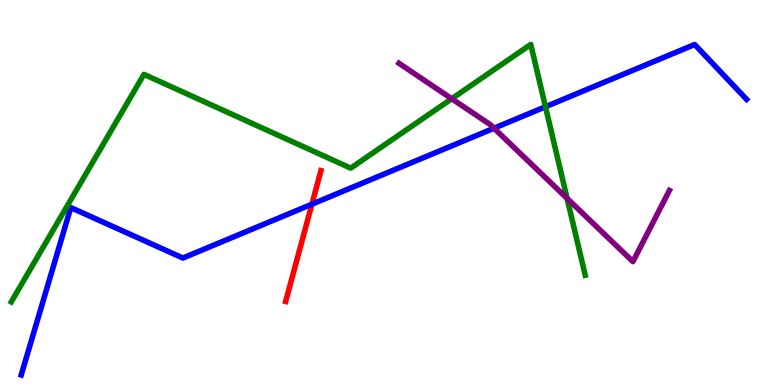[{'lines': ['blue', 'red'], 'intersections': [{'x': 4.02, 'y': 4.7}]}, {'lines': ['green', 'red'], 'intersections': []}, {'lines': ['purple', 'red'], 'intersections': []}, {'lines': ['blue', 'green'], 'intersections': [{'x': 7.04, 'y': 7.23}]}, {'lines': ['blue', 'purple'], 'intersections': [{'x': 6.37, 'y': 6.67}]}, {'lines': ['green', 'purple'], 'intersections': [{'x': 5.83, 'y': 7.44}, {'x': 7.32, 'y': 4.85}]}]